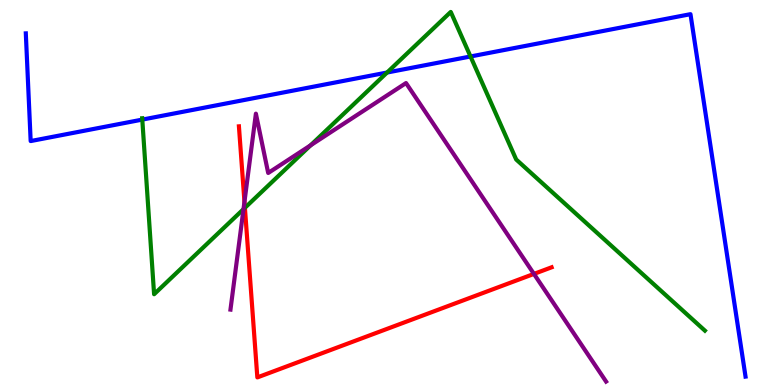[{'lines': ['blue', 'red'], 'intersections': []}, {'lines': ['green', 'red'], 'intersections': [{'x': 3.16, 'y': 4.6}]}, {'lines': ['purple', 'red'], 'intersections': [{'x': 3.15, 'y': 4.76}, {'x': 6.89, 'y': 2.89}]}, {'lines': ['blue', 'green'], 'intersections': [{'x': 1.84, 'y': 6.89}, {'x': 4.99, 'y': 8.12}, {'x': 6.07, 'y': 8.53}]}, {'lines': ['blue', 'purple'], 'intersections': []}, {'lines': ['green', 'purple'], 'intersections': [{'x': 3.14, 'y': 4.57}, {'x': 4.01, 'y': 6.22}]}]